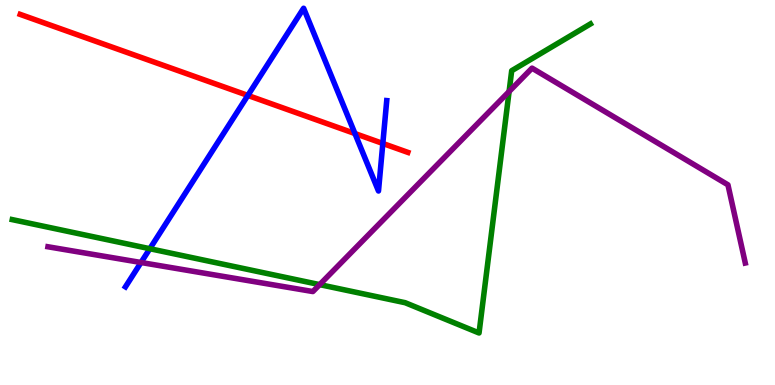[{'lines': ['blue', 'red'], 'intersections': [{'x': 3.2, 'y': 7.52}, {'x': 4.58, 'y': 6.53}, {'x': 4.94, 'y': 6.27}]}, {'lines': ['green', 'red'], 'intersections': []}, {'lines': ['purple', 'red'], 'intersections': []}, {'lines': ['blue', 'green'], 'intersections': [{'x': 1.93, 'y': 3.54}]}, {'lines': ['blue', 'purple'], 'intersections': [{'x': 1.82, 'y': 3.18}]}, {'lines': ['green', 'purple'], 'intersections': [{'x': 4.12, 'y': 2.61}, {'x': 6.57, 'y': 7.62}]}]